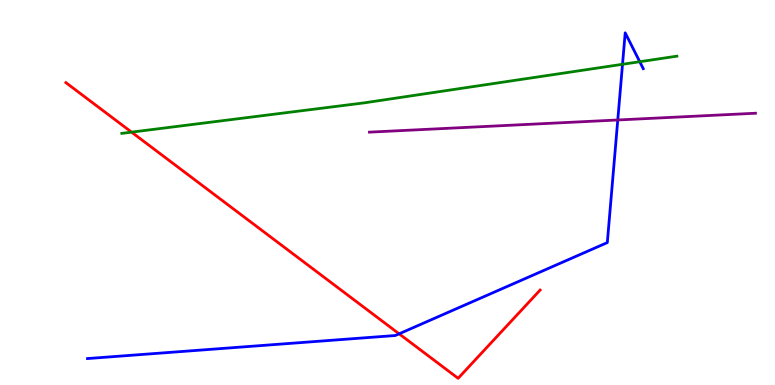[{'lines': ['blue', 'red'], 'intersections': [{'x': 5.15, 'y': 1.33}]}, {'lines': ['green', 'red'], 'intersections': [{'x': 1.7, 'y': 6.57}]}, {'lines': ['purple', 'red'], 'intersections': []}, {'lines': ['blue', 'green'], 'intersections': [{'x': 8.03, 'y': 8.33}, {'x': 8.25, 'y': 8.4}]}, {'lines': ['blue', 'purple'], 'intersections': [{'x': 7.97, 'y': 6.88}]}, {'lines': ['green', 'purple'], 'intersections': []}]